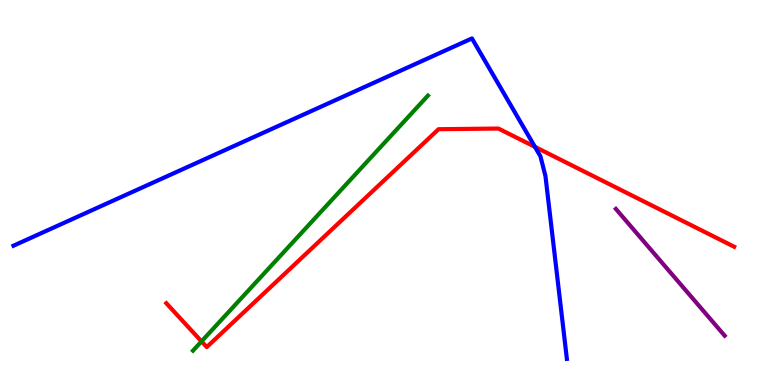[{'lines': ['blue', 'red'], 'intersections': [{'x': 6.9, 'y': 6.19}]}, {'lines': ['green', 'red'], 'intersections': [{'x': 2.6, 'y': 1.13}]}, {'lines': ['purple', 'red'], 'intersections': []}, {'lines': ['blue', 'green'], 'intersections': []}, {'lines': ['blue', 'purple'], 'intersections': []}, {'lines': ['green', 'purple'], 'intersections': []}]